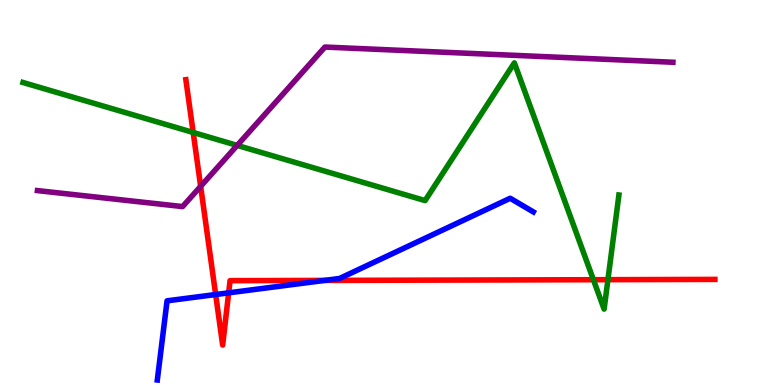[{'lines': ['blue', 'red'], 'intersections': [{'x': 2.78, 'y': 2.35}, {'x': 2.95, 'y': 2.39}, {'x': 4.19, 'y': 2.72}]}, {'lines': ['green', 'red'], 'intersections': [{'x': 2.49, 'y': 6.56}, {'x': 7.66, 'y': 2.73}, {'x': 7.84, 'y': 2.74}]}, {'lines': ['purple', 'red'], 'intersections': [{'x': 2.59, 'y': 5.16}]}, {'lines': ['blue', 'green'], 'intersections': []}, {'lines': ['blue', 'purple'], 'intersections': []}, {'lines': ['green', 'purple'], 'intersections': [{'x': 3.06, 'y': 6.22}]}]